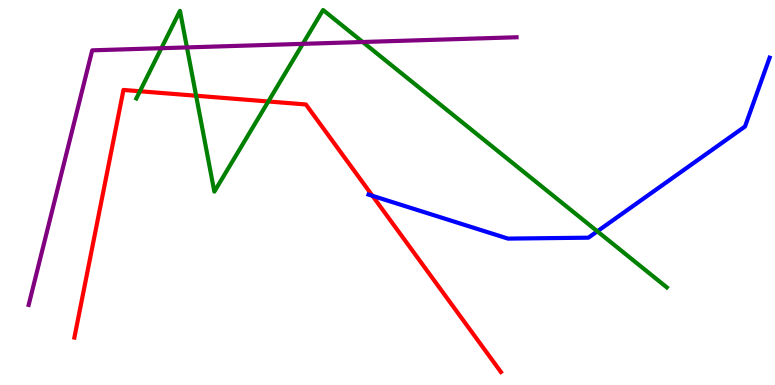[{'lines': ['blue', 'red'], 'intersections': [{'x': 4.81, 'y': 4.91}]}, {'lines': ['green', 'red'], 'intersections': [{'x': 1.81, 'y': 7.63}, {'x': 2.53, 'y': 7.51}, {'x': 3.46, 'y': 7.36}]}, {'lines': ['purple', 'red'], 'intersections': []}, {'lines': ['blue', 'green'], 'intersections': [{'x': 7.71, 'y': 3.99}]}, {'lines': ['blue', 'purple'], 'intersections': []}, {'lines': ['green', 'purple'], 'intersections': [{'x': 2.08, 'y': 8.75}, {'x': 2.41, 'y': 8.77}, {'x': 3.91, 'y': 8.86}, {'x': 4.68, 'y': 8.91}]}]